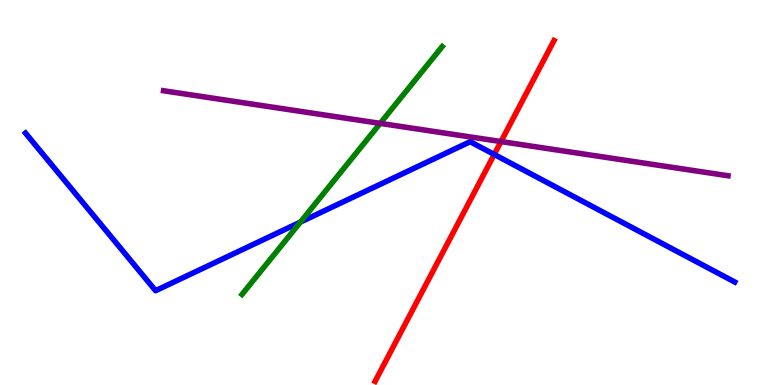[{'lines': ['blue', 'red'], 'intersections': [{'x': 6.38, 'y': 5.99}]}, {'lines': ['green', 'red'], 'intersections': []}, {'lines': ['purple', 'red'], 'intersections': [{'x': 6.46, 'y': 6.32}]}, {'lines': ['blue', 'green'], 'intersections': [{'x': 3.88, 'y': 4.23}]}, {'lines': ['blue', 'purple'], 'intersections': []}, {'lines': ['green', 'purple'], 'intersections': [{'x': 4.91, 'y': 6.8}]}]